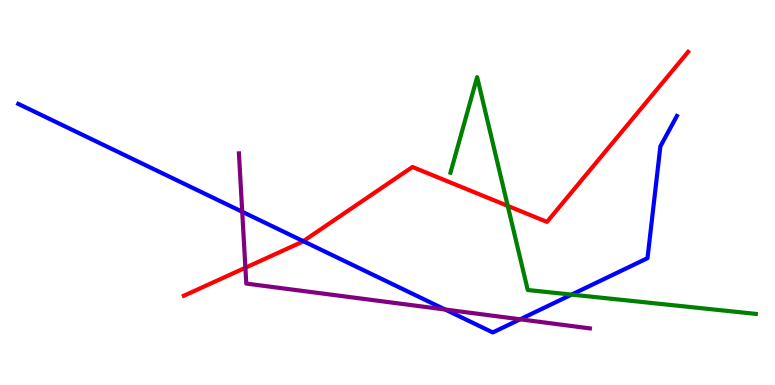[{'lines': ['blue', 'red'], 'intersections': [{'x': 3.91, 'y': 3.74}]}, {'lines': ['green', 'red'], 'intersections': [{'x': 6.55, 'y': 4.65}]}, {'lines': ['purple', 'red'], 'intersections': [{'x': 3.17, 'y': 3.05}]}, {'lines': ['blue', 'green'], 'intersections': [{'x': 7.38, 'y': 2.35}]}, {'lines': ['blue', 'purple'], 'intersections': [{'x': 3.13, 'y': 4.5}, {'x': 5.74, 'y': 1.96}, {'x': 6.71, 'y': 1.71}]}, {'lines': ['green', 'purple'], 'intersections': []}]